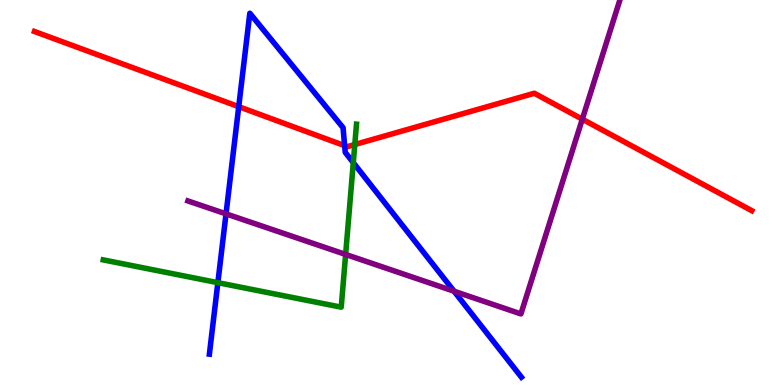[{'lines': ['blue', 'red'], 'intersections': [{'x': 3.08, 'y': 7.23}, {'x': 4.45, 'y': 6.22}]}, {'lines': ['green', 'red'], 'intersections': [{'x': 4.58, 'y': 6.25}]}, {'lines': ['purple', 'red'], 'intersections': [{'x': 7.51, 'y': 6.9}]}, {'lines': ['blue', 'green'], 'intersections': [{'x': 2.81, 'y': 2.66}, {'x': 4.56, 'y': 5.78}]}, {'lines': ['blue', 'purple'], 'intersections': [{'x': 2.92, 'y': 4.45}, {'x': 5.86, 'y': 2.44}]}, {'lines': ['green', 'purple'], 'intersections': [{'x': 4.46, 'y': 3.39}]}]